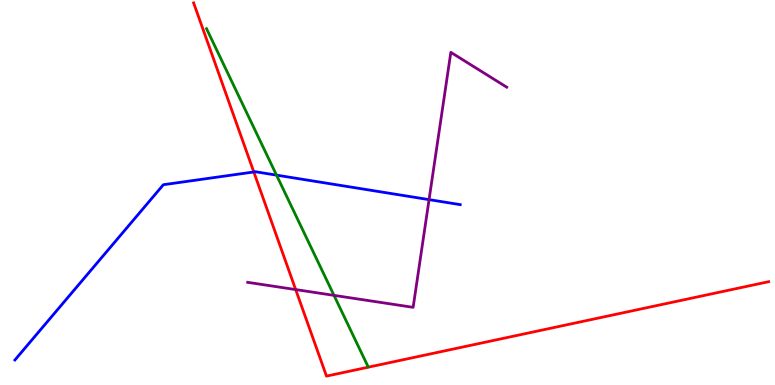[{'lines': ['blue', 'red'], 'intersections': [{'x': 3.27, 'y': 5.53}]}, {'lines': ['green', 'red'], 'intersections': []}, {'lines': ['purple', 'red'], 'intersections': [{'x': 3.82, 'y': 2.48}]}, {'lines': ['blue', 'green'], 'intersections': [{'x': 3.57, 'y': 5.45}]}, {'lines': ['blue', 'purple'], 'intersections': [{'x': 5.54, 'y': 4.81}]}, {'lines': ['green', 'purple'], 'intersections': [{'x': 4.31, 'y': 2.33}]}]